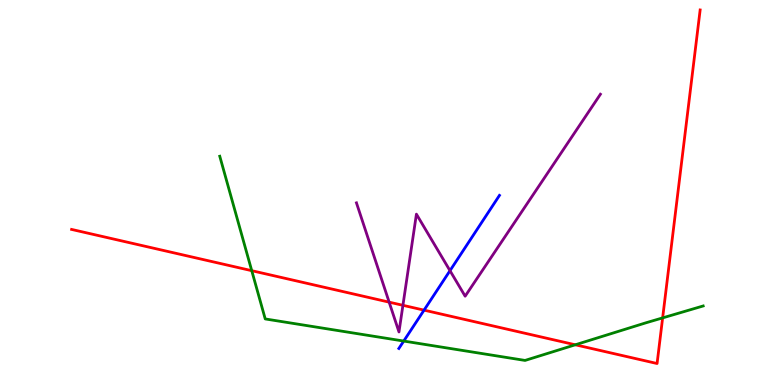[{'lines': ['blue', 'red'], 'intersections': [{'x': 5.47, 'y': 1.94}]}, {'lines': ['green', 'red'], 'intersections': [{'x': 3.25, 'y': 2.97}, {'x': 7.42, 'y': 1.04}, {'x': 8.55, 'y': 1.74}]}, {'lines': ['purple', 'red'], 'intersections': [{'x': 5.02, 'y': 2.15}, {'x': 5.2, 'y': 2.07}]}, {'lines': ['blue', 'green'], 'intersections': [{'x': 5.21, 'y': 1.14}]}, {'lines': ['blue', 'purple'], 'intersections': [{'x': 5.81, 'y': 2.97}]}, {'lines': ['green', 'purple'], 'intersections': []}]